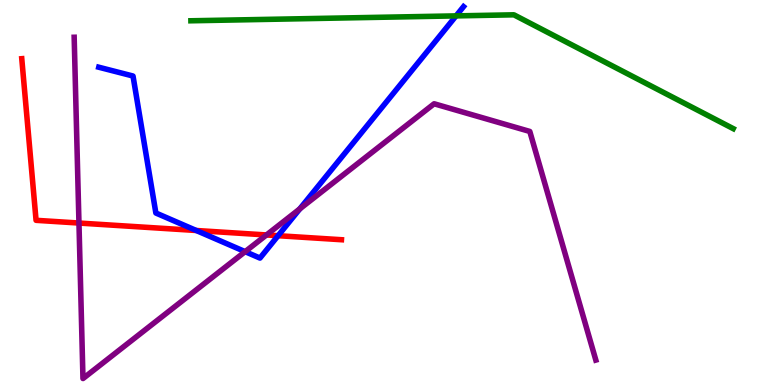[{'lines': ['blue', 'red'], 'intersections': [{'x': 2.53, 'y': 4.01}, {'x': 3.59, 'y': 3.88}]}, {'lines': ['green', 'red'], 'intersections': []}, {'lines': ['purple', 'red'], 'intersections': [{'x': 1.02, 'y': 4.21}, {'x': 3.44, 'y': 3.9}]}, {'lines': ['blue', 'green'], 'intersections': [{'x': 5.88, 'y': 9.59}]}, {'lines': ['blue', 'purple'], 'intersections': [{'x': 3.16, 'y': 3.46}, {'x': 3.87, 'y': 4.57}]}, {'lines': ['green', 'purple'], 'intersections': []}]